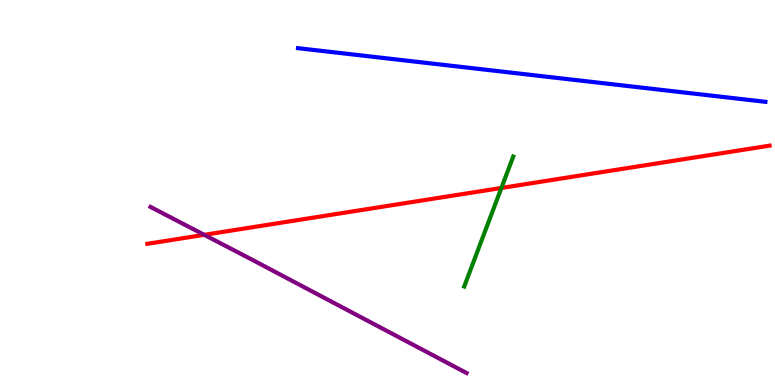[{'lines': ['blue', 'red'], 'intersections': []}, {'lines': ['green', 'red'], 'intersections': [{'x': 6.47, 'y': 5.12}]}, {'lines': ['purple', 'red'], 'intersections': [{'x': 2.64, 'y': 3.9}]}, {'lines': ['blue', 'green'], 'intersections': []}, {'lines': ['blue', 'purple'], 'intersections': []}, {'lines': ['green', 'purple'], 'intersections': []}]